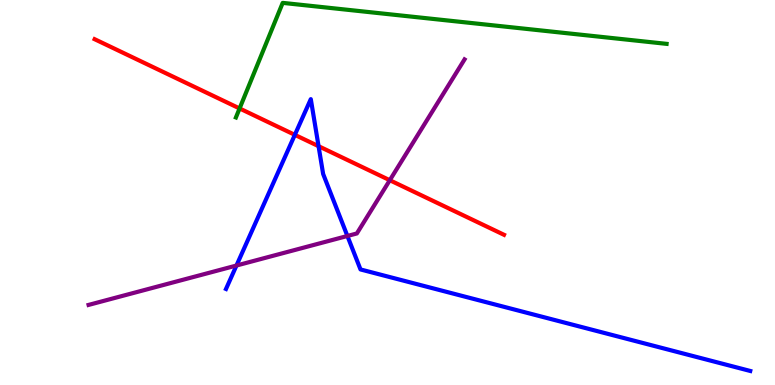[{'lines': ['blue', 'red'], 'intersections': [{'x': 3.8, 'y': 6.5}, {'x': 4.11, 'y': 6.2}]}, {'lines': ['green', 'red'], 'intersections': [{'x': 3.09, 'y': 7.18}]}, {'lines': ['purple', 'red'], 'intersections': [{'x': 5.03, 'y': 5.32}]}, {'lines': ['blue', 'green'], 'intersections': []}, {'lines': ['blue', 'purple'], 'intersections': [{'x': 3.05, 'y': 3.1}, {'x': 4.48, 'y': 3.87}]}, {'lines': ['green', 'purple'], 'intersections': []}]